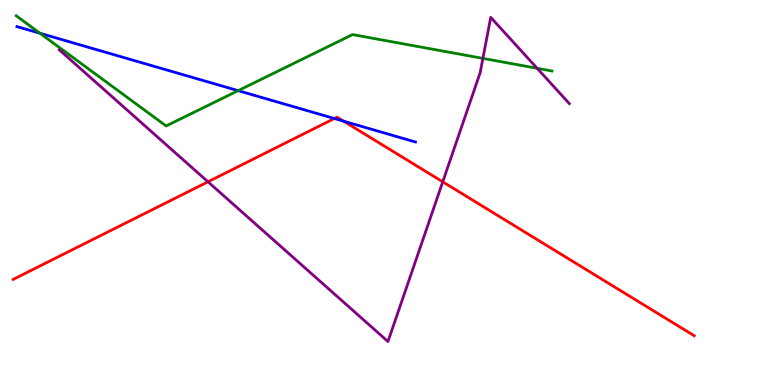[{'lines': ['blue', 'red'], 'intersections': [{'x': 4.31, 'y': 6.92}, {'x': 4.44, 'y': 6.85}]}, {'lines': ['green', 'red'], 'intersections': []}, {'lines': ['purple', 'red'], 'intersections': [{'x': 2.68, 'y': 5.28}, {'x': 5.71, 'y': 5.28}]}, {'lines': ['blue', 'green'], 'intersections': [{'x': 0.516, 'y': 9.14}, {'x': 3.07, 'y': 7.65}]}, {'lines': ['blue', 'purple'], 'intersections': []}, {'lines': ['green', 'purple'], 'intersections': [{'x': 6.23, 'y': 8.48}, {'x': 6.93, 'y': 8.23}]}]